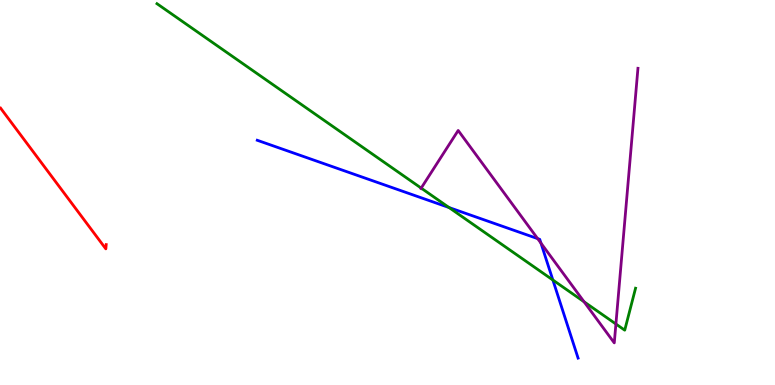[{'lines': ['blue', 'red'], 'intersections': []}, {'lines': ['green', 'red'], 'intersections': []}, {'lines': ['purple', 'red'], 'intersections': []}, {'lines': ['blue', 'green'], 'intersections': [{'x': 5.79, 'y': 4.61}, {'x': 7.13, 'y': 2.73}]}, {'lines': ['blue', 'purple'], 'intersections': [{'x': 6.94, 'y': 3.8}, {'x': 6.98, 'y': 3.69}]}, {'lines': ['green', 'purple'], 'intersections': [{'x': 5.43, 'y': 5.11}, {'x': 7.54, 'y': 2.16}, {'x': 7.95, 'y': 1.58}]}]